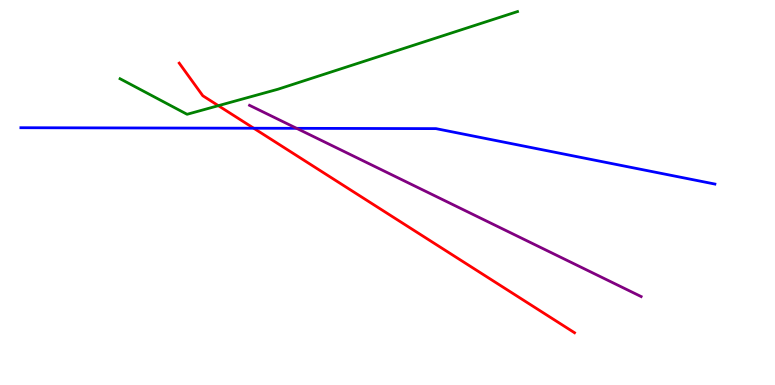[{'lines': ['blue', 'red'], 'intersections': [{'x': 3.27, 'y': 6.67}]}, {'lines': ['green', 'red'], 'intersections': [{'x': 2.82, 'y': 7.26}]}, {'lines': ['purple', 'red'], 'intersections': []}, {'lines': ['blue', 'green'], 'intersections': []}, {'lines': ['blue', 'purple'], 'intersections': [{'x': 3.83, 'y': 6.67}]}, {'lines': ['green', 'purple'], 'intersections': []}]